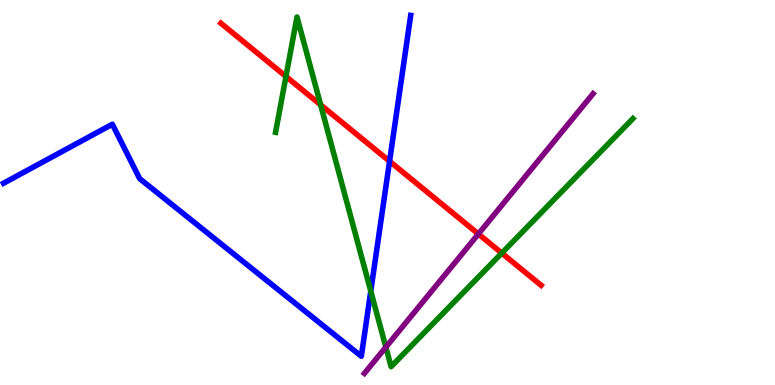[{'lines': ['blue', 'red'], 'intersections': [{'x': 5.03, 'y': 5.81}]}, {'lines': ['green', 'red'], 'intersections': [{'x': 3.69, 'y': 8.01}, {'x': 4.14, 'y': 7.28}, {'x': 6.47, 'y': 3.43}]}, {'lines': ['purple', 'red'], 'intersections': [{'x': 6.17, 'y': 3.92}]}, {'lines': ['blue', 'green'], 'intersections': [{'x': 4.78, 'y': 2.44}]}, {'lines': ['blue', 'purple'], 'intersections': []}, {'lines': ['green', 'purple'], 'intersections': [{'x': 4.98, 'y': 0.983}]}]